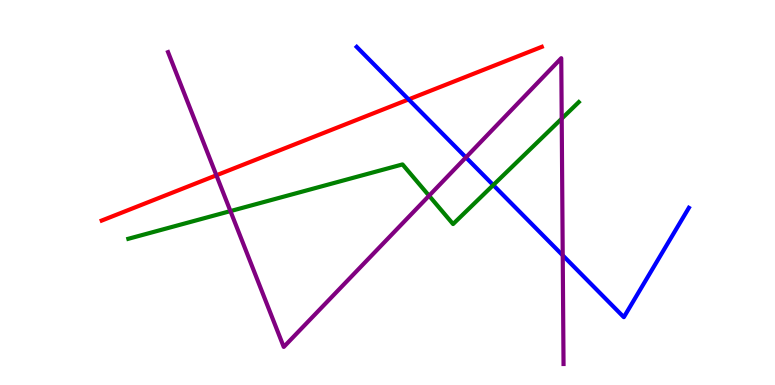[{'lines': ['blue', 'red'], 'intersections': [{'x': 5.27, 'y': 7.42}]}, {'lines': ['green', 'red'], 'intersections': []}, {'lines': ['purple', 'red'], 'intersections': [{'x': 2.79, 'y': 5.45}]}, {'lines': ['blue', 'green'], 'intersections': [{'x': 6.36, 'y': 5.19}]}, {'lines': ['blue', 'purple'], 'intersections': [{'x': 6.01, 'y': 5.91}, {'x': 7.26, 'y': 3.37}]}, {'lines': ['green', 'purple'], 'intersections': [{'x': 2.97, 'y': 4.52}, {'x': 5.54, 'y': 4.92}, {'x': 7.25, 'y': 6.92}]}]